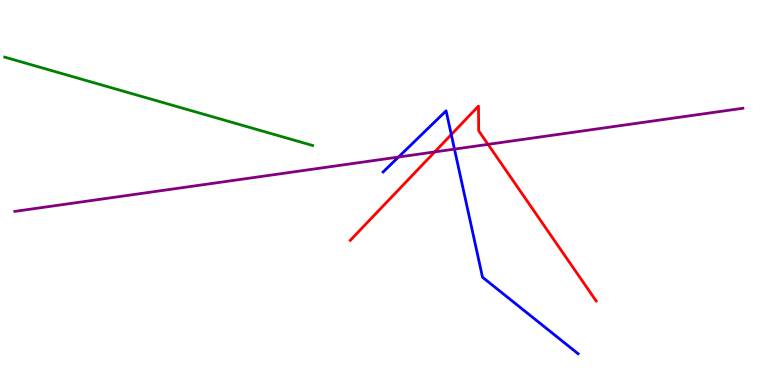[{'lines': ['blue', 'red'], 'intersections': [{'x': 5.82, 'y': 6.5}]}, {'lines': ['green', 'red'], 'intersections': []}, {'lines': ['purple', 'red'], 'intersections': [{'x': 5.61, 'y': 6.05}, {'x': 6.3, 'y': 6.25}]}, {'lines': ['blue', 'green'], 'intersections': []}, {'lines': ['blue', 'purple'], 'intersections': [{'x': 5.14, 'y': 5.92}, {'x': 5.86, 'y': 6.13}]}, {'lines': ['green', 'purple'], 'intersections': []}]